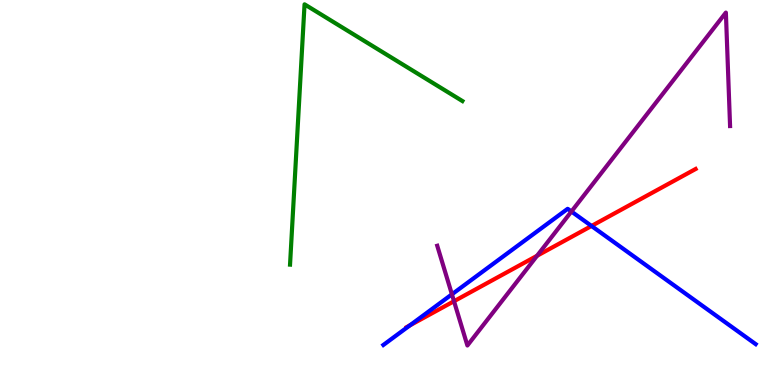[{'lines': ['blue', 'red'], 'intersections': [{'x': 5.29, 'y': 1.55}, {'x': 7.63, 'y': 4.13}]}, {'lines': ['green', 'red'], 'intersections': []}, {'lines': ['purple', 'red'], 'intersections': [{'x': 5.86, 'y': 2.18}, {'x': 6.93, 'y': 3.36}]}, {'lines': ['blue', 'green'], 'intersections': []}, {'lines': ['blue', 'purple'], 'intersections': [{'x': 5.83, 'y': 2.36}, {'x': 7.37, 'y': 4.51}]}, {'lines': ['green', 'purple'], 'intersections': []}]